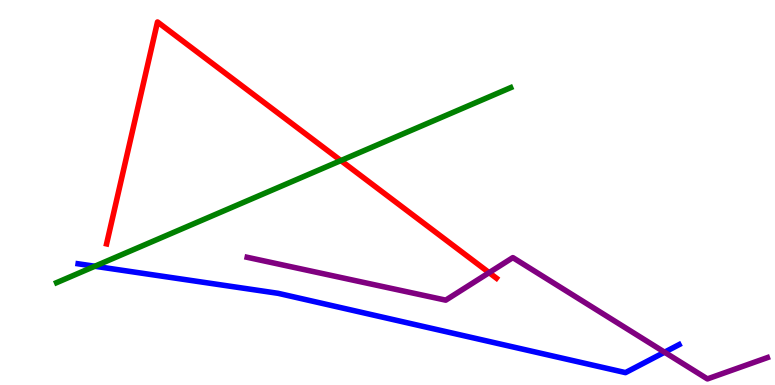[{'lines': ['blue', 'red'], 'intersections': []}, {'lines': ['green', 'red'], 'intersections': [{'x': 4.4, 'y': 5.83}]}, {'lines': ['purple', 'red'], 'intersections': [{'x': 6.31, 'y': 2.92}]}, {'lines': ['blue', 'green'], 'intersections': [{'x': 1.22, 'y': 3.08}]}, {'lines': ['blue', 'purple'], 'intersections': [{'x': 8.58, 'y': 0.852}]}, {'lines': ['green', 'purple'], 'intersections': []}]